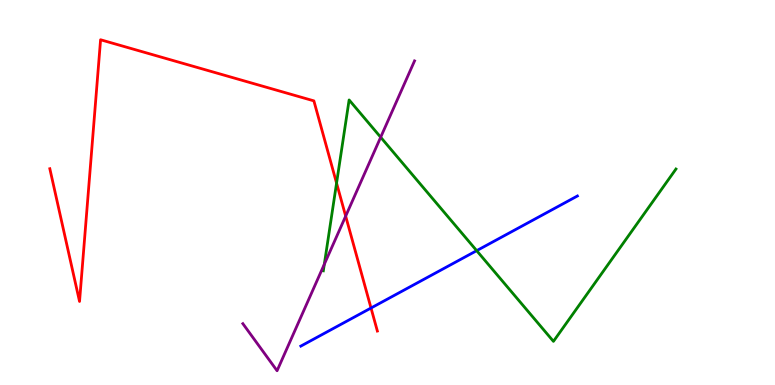[{'lines': ['blue', 'red'], 'intersections': [{'x': 4.79, 'y': 2.0}]}, {'lines': ['green', 'red'], 'intersections': [{'x': 4.34, 'y': 5.24}]}, {'lines': ['purple', 'red'], 'intersections': [{'x': 4.46, 'y': 4.39}]}, {'lines': ['blue', 'green'], 'intersections': [{'x': 6.15, 'y': 3.49}]}, {'lines': ['blue', 'purple'], 'intersections': []}, {'lines': ['green', 'purple'], 'intersections': [{'x': 4.18, 'y': 3.14}, {'x': 4.91, 'y': 6.44}]}]